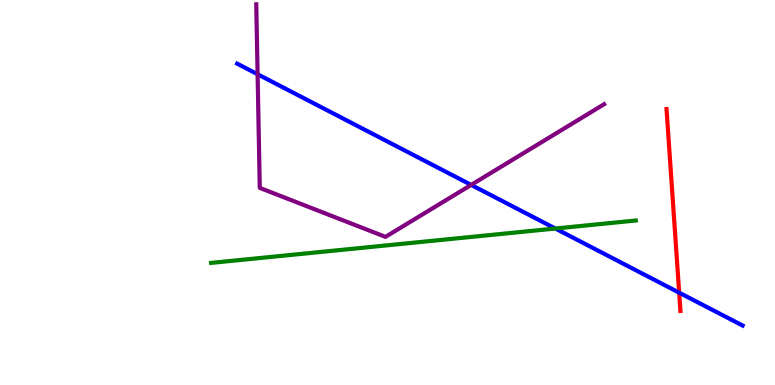[{'lines': ['blue', 'red'], 'intersections': [{'x': 8.76, 'y': 2.4}]}, {'lines': ['green', 'red'], 'intersections': []}, {'lines': ['purple', 'red'], 'intersections': []}, {'lines': ['blue', 'green'], 'intersections': [{'x': 7.17, 'y': 4.06}]}, {'lines': ['blue', 'purple'], 'intersections': [{'x': 3.32, 'y': 8.07}, {'x': 6.08, 'y': 5.2}]}, {'lines': ['green', 'purple'], 'intersections': []}]